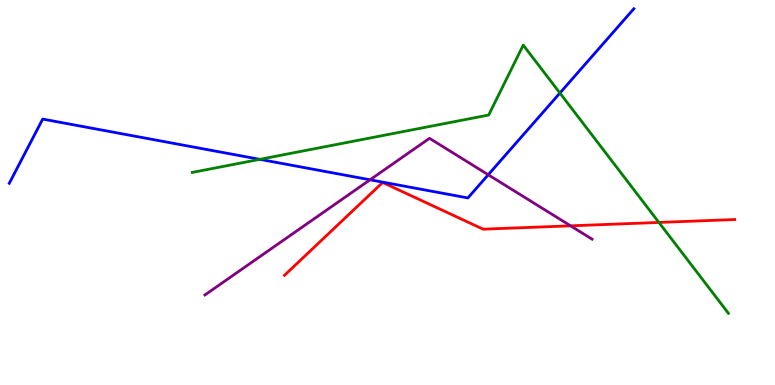[{'lines': ['blue', 'red'], 'intersections': []}, {'lines': ['green', 'red'], 'intersections': [{'x': 8.5, 'y': 4.22}]}, {'lines': ['purple', 'red'], 'intersections': [{'x': 7.36, 'y': 4.13}]}, {'lines': ['blue', 'green'], 'intersections': [{'x': 3.35, 'y': 5.86}, {'x': 7.22, 'y': 7.58}]}, {'lines': ['blue', 'purple'], 'intersections': [{'x': 4.77, 'y': 5.33}, {'x': 6.3, 'y': 5.46}]}, {'lines': ['green', 'purple'], 'intersections': []}]